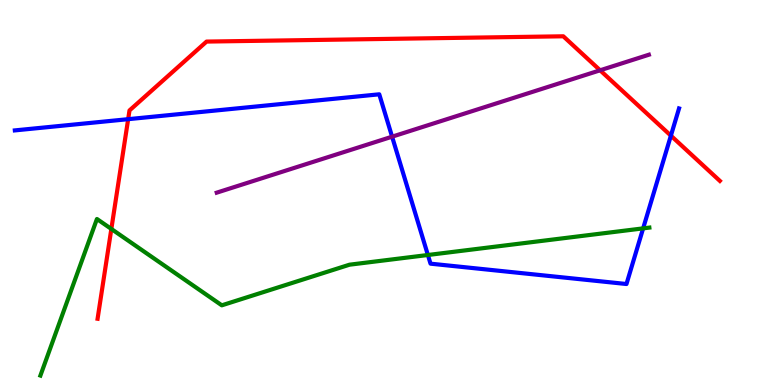[{'lines': ['blue', 'red'], 'intersections': [{'x': 1.65, 'y': 6.9}, {'x': 8.66, 'y': 6.48}]}, {'lines': ['green', 'red'], 'intersections': [{'x': 1.44, 'y': 4.05}]}, {'lines': ['purple', 'red'], 'intersections': [{'x': 7.74, 'y': 8.17}]}, {'lines': ['blue', 'green'], 'intersections': [{'x': 5.52, 'y': 3.38}, {'x': 8.3, 'y': 4.07}]}, {'lines': ['blue', 'purple'], 'intersections': [{'x': 5.06, 'y': 6.45}]}, {'lines': ['green', 'purple'], 'intersections': []}]